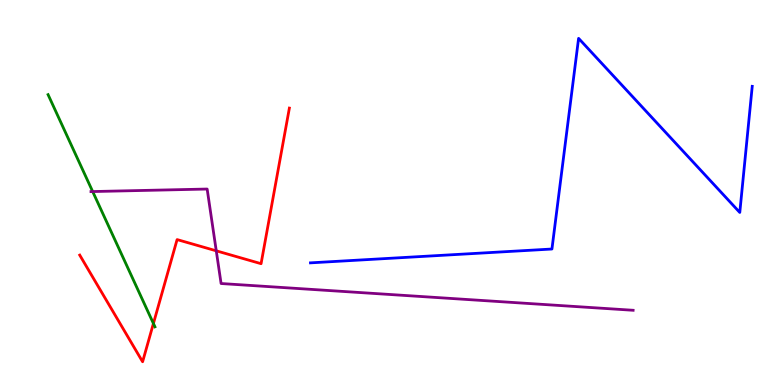[{'lines': ['blue', 'red'], 'intersections': []}, {'lines': ['green', 'red'], 'intersections': [{'x': 1.98, 'y': 1.6}]}, {'lines': ['purple', 'red'], 'intersections': [{'x': 2.79, 'y': 3.49}]}, {'lines': ['blue', 'green'], 'intersections': []}, {'lines': ['blue', 'purple'], 'intersections': []}, {'lines': ['green', 'purple'], 'intersections': [{'x': 1.2, 'y': 5.02}]}]